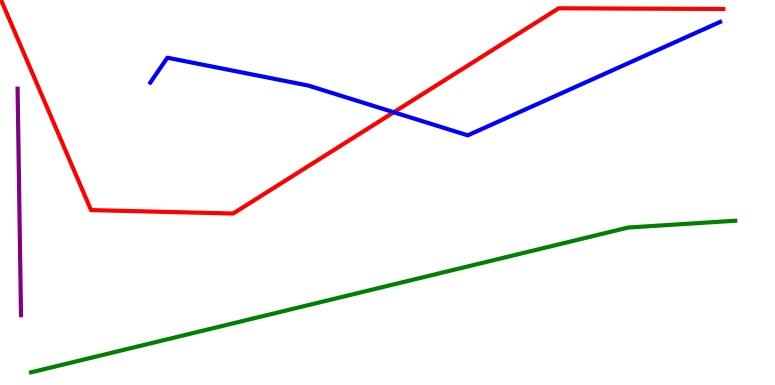[{'lines': ['blue', 'red'], 'intersections': [{'x': 5.08, 'y': 7.08}]}, {'lines': ['green', 'red'], 'intersections': []}, {'lines': ['purple', 'red'], 'intersections': []}, {'lines': ['blue', 'green'], 'intersections': []}, {'lines': ['blue', 'purple'], 'intersections': []}, {'lines': ['green', 'purple'], 'intersections': []}]